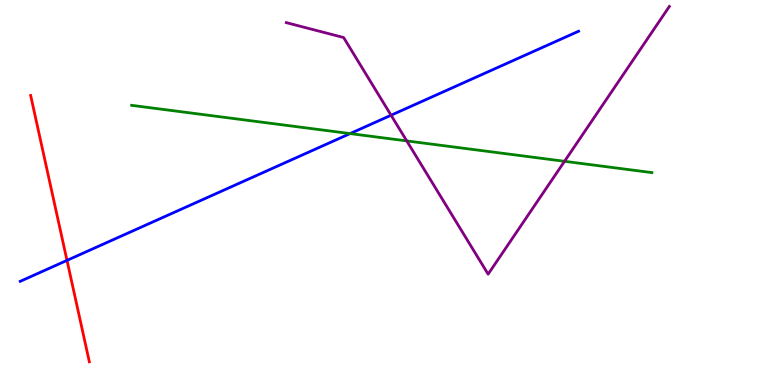[{'lines': ['blue', 'red'], 'intersections': [{'x': 0.864, 'y': 3.24}]}, {'lines': ['green', 'red'], 'intersections': []}, {'lines': ['purple', 'red'], 'intersections': []}, {'lines': ['blue', 'green'], 'intersections': [{'x': 4.52, 'y': 6.53}]}, {'lines': ['blue', 'purple'], 'intersections': [{'x': 5.05, 'y': 7.01}]}, {'lines': ['green', 'purple'], 'intersections': [{'x': 5.25, 'y': 6.34}, {'x': 7.28, 'y': 5.81}]}]